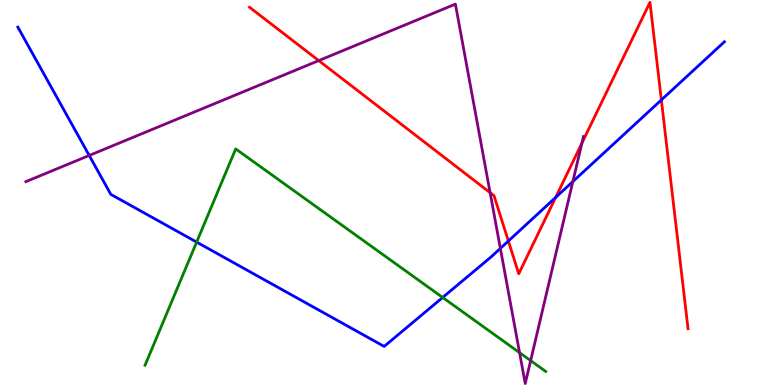[{'lines': ['blue', 'red'], 'intersections': [{'x': 6.56, 'y': 3.74}, {'x': 7.17, 'y': 4.87}, {'x': 8.53, 'y': 7.4}]}, {'lines': ['green', 'red'], 'intersections': []}, {'lines': ['purple', 'red'], 'intersections': [{'x': 4.11, 'y': 8.43}, {'x': 6.32, 'y': 5.0}, {'x': 7.51, 'y': 6.28}]}, {'lines': ['blue', 'green'], 'intersections': [{'x': 2.54, 'y': 3.71}, {'x': 5.71, 'y': 2.27}]}, {'lines': ['blue', 'purple'], 'intersections': [{'x': 1.15, 'y': 5.96}, {'x': 6.46, 'y': 3.55}, {'x': 7.39, 'y': 5.28}]}, {'lines': ['green', 'purple'], 'intersections': [{'x': 6.7, 'y': 0.84}, {'x': 6.85, 'y': 0.633}]}]